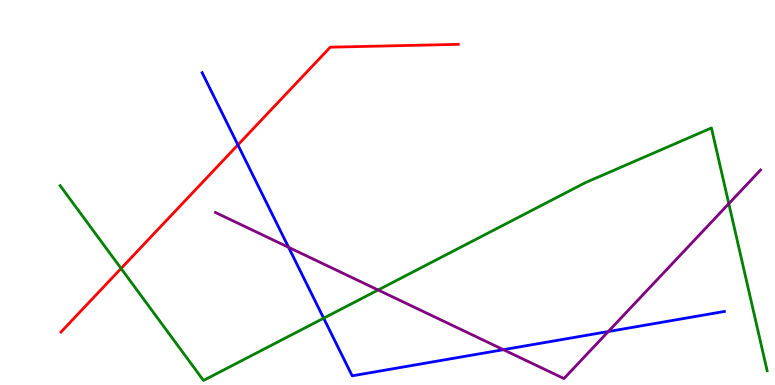[{'lines': ['blue', 'red'], 'intersections': [{'x': 3.07, 'y': 6.24}]}, {'lines': ['green', 'red'], 'intersections': [{'x': 1.56, 'y': 3.03}]}, {'lines': ['purple', 'red'], 'intersections': []}, {'lines': ['blue', 'green'], 'intersections': [{'x': 4.18, 'y': 1.74}]}, {'lines': ['blue', 'purple'], 'intersections': [{'x': 3.72, 'y': 3.58}, {'x': 6.5, 'y': 0.917}, {'x': 7.85, 'y': 1.39}]}, {'lines': ['green', 'purple'], 'intersections': [{'x': 4.88, 'y': 2.47}, {'x': 9.4, 'y': 4.71}]}]